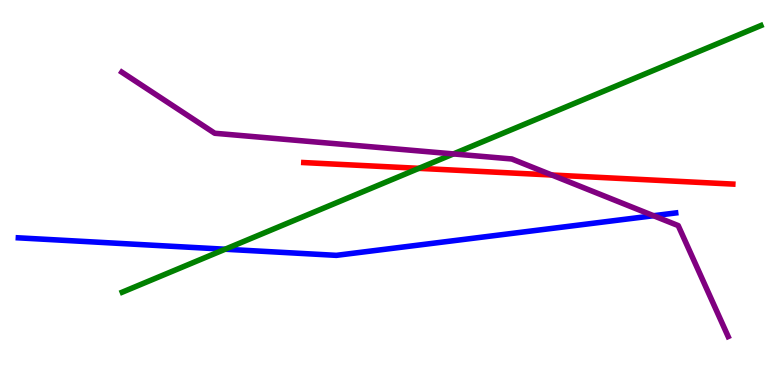[{'lines': ['blue', 'red'], 'intersections': []}, {'lines': ['green', 'red'], 'intersections': [{'x': 5.41, 'y': 5.63}]}, {'lines': ['purple', 'red'], 'intersections': [{'x': 7.12, 'y': 5.45}]}, {'lines': ['blue', 'green'], 'intersections': [{'x': 2.91, 'y': 3.53}]}, {'lines': ['blue', 'purple'], 'intersections': [{'x': 8.43, 'y': 4.4}]}, {'lines': ['green', 'purple'], 'intersections': [{'x': 5.85, 'y': 6.0}]}]